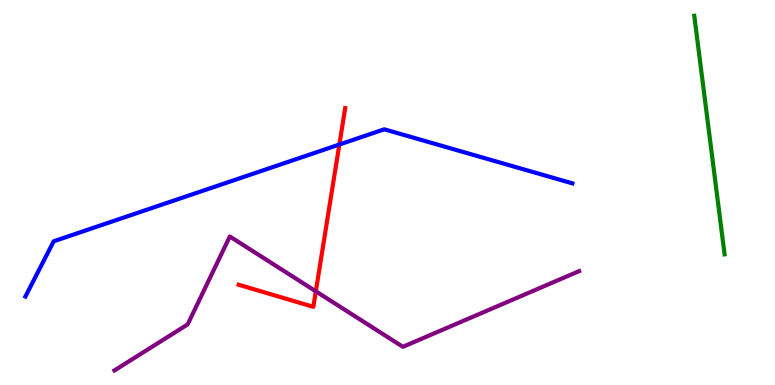[{'lines': ['blue', 'red'], 'intersections': [{'x': 4.38, 'y': 6.25}]}, {'lines': ['green', 'red'], 'intersections': []}, {'lines': ['purple', 'red'], 'intersections': [{'x': 4.08, 'y': 2.43}]}, {'lines': ['blue', 'green'], 'intersections': []}, {'lines': ['blue', 'purple'], 'intersections': []}, {'lines': ['green', 'purple'], 'intersections': []}]